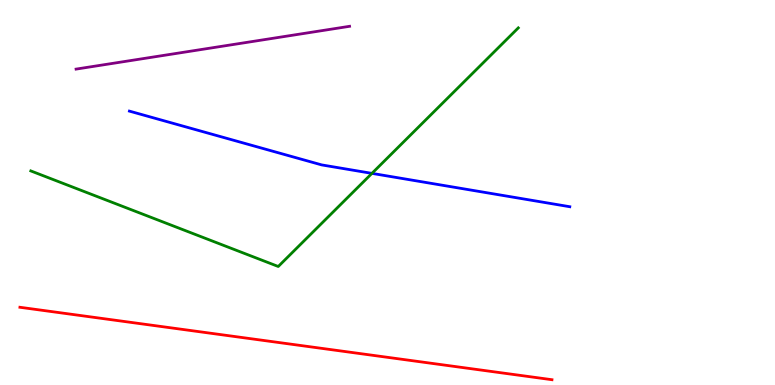[{'lines': ['blue', 'red'], 'intersections': []}, {'lines': ['green', 'red'], 'intersections': []}, {'lines': ['purple', 'red'], 'intersections': []}, {'lines': ['blue', 'green'], 'intersections': [{'x': 4.8, 'y': 5.5}]}, {'lines': ['blue', 'purple'], 'intersections': []}, {'lines': ['green', 'purple'], 'intersections': []}]